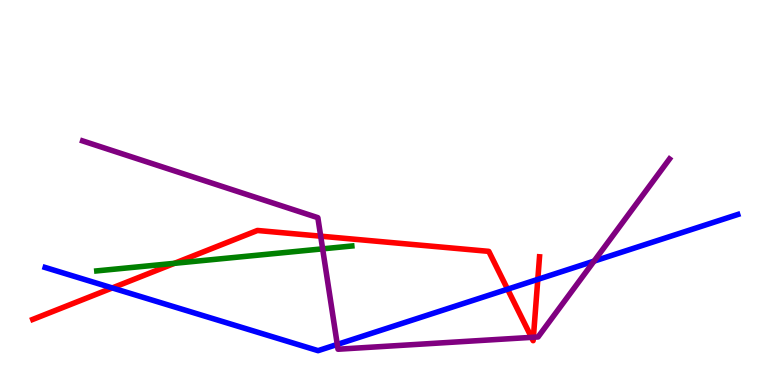[{'lines': ['blue', 'red'], 'intersections': [{'x': 1.45, 'y': 2.52}, {'x': 6.55, 'y': 2.49}, {'x': 6.94, 'y': 2.74}]}, {'lines': ['green', 'red'], 'intersections': [{'x': 2.25, 'y': 3.16}]}, {'lines': ['purple', 'red'], 'intersections': [{'x': 4.14, 'y': 3.87}, {'x': 6.86, 'y': 1.24}, {'x': 6.88, 'y': 1.24}]}, {'lines': ['blue', 'green'], 'intersections': []}, {'lines': ['blue', 'purple'], 'intersections': [{'x': 4.35, 'y': 1.05}, {'x': 7.67, 'y': 3.22}]}, {'lines': ['green', 'purple'], 'intersections': [{'x': 4.16, 'y': 3.54}]}]